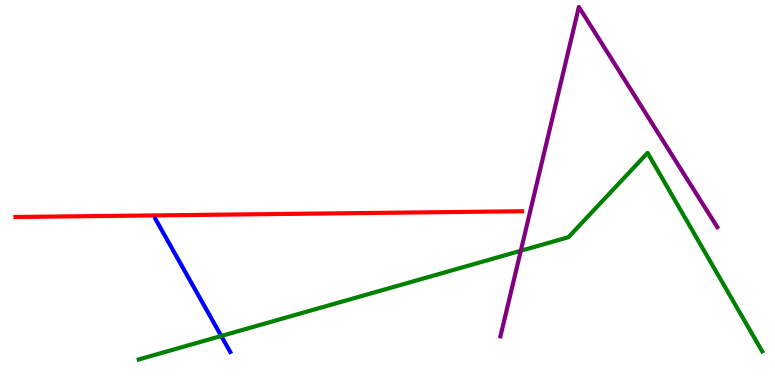[{'lines': ['blue', 'red'], 'intersections': []}, {'lines': ['green', 'red'], 'intersections': []}, {'lines': ['purple', 'red'], 'intersections': []}, {'lines': ['blue', 'green'], 'intersections': [{'x': 2.85, 'y': 1.27}]}, {'lines': ['blue', 'purple'], 'intersections': []}, {'lines': ['green', 'purple'], 'intersections': [{'x': 6.72, 'y': 3.49}]}]